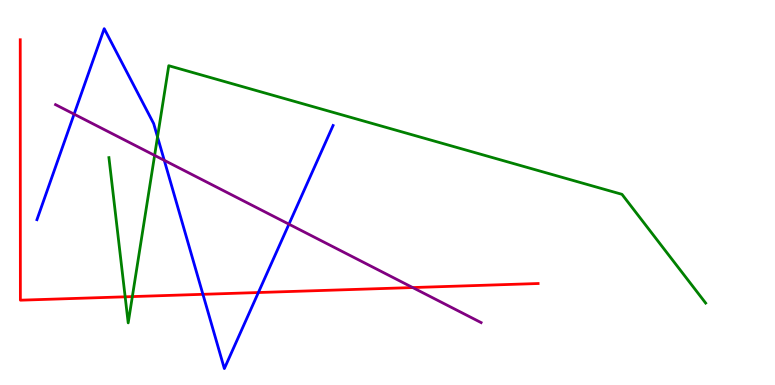[{'lines': ['blue', 'red'], 'intersections': [{'x': 2.62, 'y': 2.36}, {'x': 3.33, 'y': 2.4}]}, {'lines': ['green', 'red'], 'intersections': [{'x': 1.61, 'y': 2.29}, {'x': 1.71, 'y': 2.3}]}, {'lines': ['purple', 'red'], 'intersections': [{'x': 5.33, 'y': 2.53}]}, {'lines': ['blue', 'green'], 'intersections': [{'x': 2.03, 'y': 6.44}]}, {'lines': ['blue', 'purple'], 'intersections': [{'x': 0.956, 'y': 7.04}, {'x': 2.12, 'y': 5.84}, {'x': 3.73, 'y': 4.18}]}, {'lines': ['green', 'purple'], 'intersections': [{'x': 2.0, 'y': 5.96}]}]